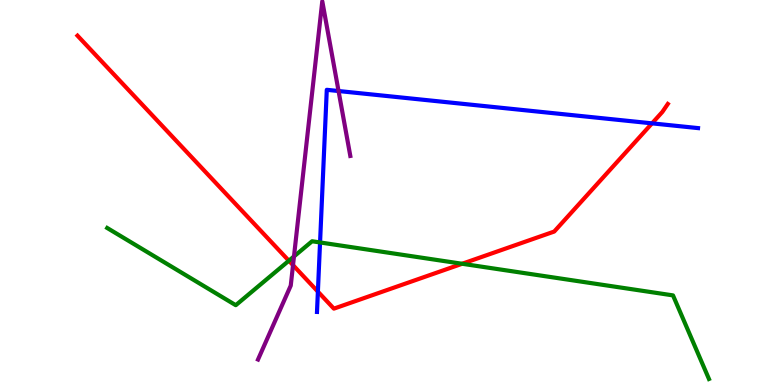[{'lines': ['blue', 'red'], 'intersections': [{'x': 4.1, 'y': 2.43}, {'x': 8.41, 'y': 6.8}]}, {'lines': ['green', 'red'], 'intersections': [{'x': 3.73, 'y': 3.23}, {'x': 5.96, 'y': 3.15}]}, {'lines': ['purple', 'red'], 'intersections': [{'x': 3.78, 'y': 3.11}]}, {'lines': ['blue', 'green'], 'intersections': [{'x': 4.13, 'y': 3.7}]}, {'lines': ['blue', 'purple'], 'intersections': [{'x': 4.37, 'y': 7.64}]}, {'lines': ['green', 'purple'], 'intersections': [{'x': 3.79, 'y': 3.34}]}]